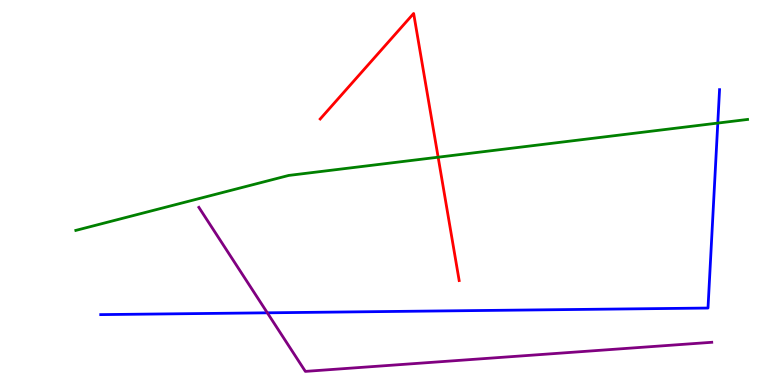[{'lines': ['blue', 'red'], 'intersections': []}, {'lines': ['green', 'red'], 'intersections': [{'x': 5.65, 'y': 5.92}]}, {'lines': ['purple', 'red'], 'intersections': []}, {'lines': ['blue', 'green'], 'intersections': [{'x': 9.26, 'y': 6.8}]}, {'lines': ['blue', 'purple'], 'intersections': [{'x': 3.45, 'y': 1.87}]}, {'lines': ['green', 'purple'], 'intersections': []}]